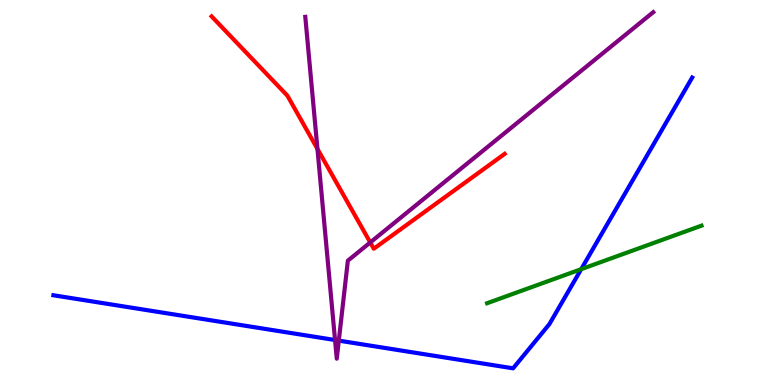[{'lines': ['blue', 'red'], 'intersections': []}, {'lines': ['green', 'red'], 'intersections': []}, {'lines': ['purple', 'red'], 'intersections': [{'x': 4.1, 'y': 6.13}, {'x': 4.78, 'y': 3.7}]}, {'lines': ['blue', 'green'], 'intersections': [{'x': 7.5, 'y': 3.01}]}, {'lines': ['blue', 'purple'], 'intersections': [{'x': 4.32, 'y': 1.17}, {'x': 4.37, 'y': 1.15}]}, {'lines': ['green', 'purple'], 'intersections': []}]